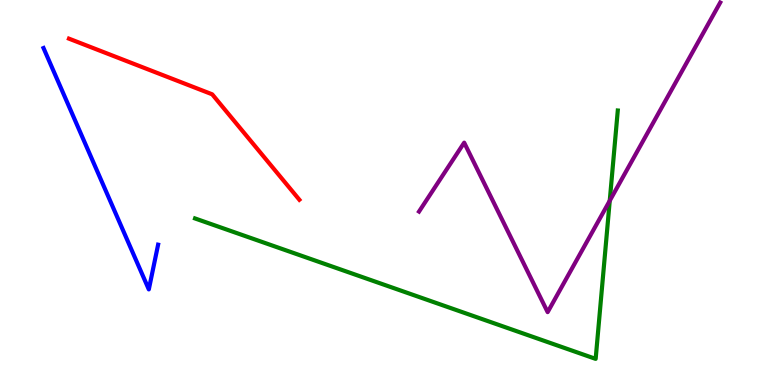[{'lines': ['blue', 'red'], 'intersections': []}, {'lines': ['green', 'red'], 'intersections': []}, {'lines': ['purple', 'red'], 'intersections': []}, {'lines': ['blue', 'green'], 'intersections': []}, {'lines': ['blue', 'purple'], 'intersections': []}, {'lines': ['green', 'purple'], 'intersections': [{'x': 7.87, 'y': 4.79}]}]